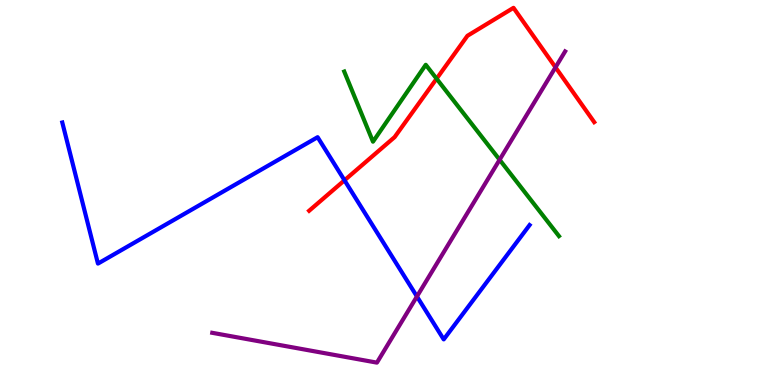[{'lines': ['blue', 'red'], 'intersections': [{'x': 4.45, 'y': 5.32}]}, {'lines': ['green', 'red'], 'intersections': [{'x': 5.63, 'y': 7.96}]}, {'lines': ['purple', 'red'], 'intersections': [{'x': 7.17, 'y': 8.25}]}, {'lines': ['blue', 'green'], 'intersections': []}, {'lines': ['blue', 'purple'], 'intersections': [{'x': 5.38, 'y': 2.3}]}, {'lines': ['green', 'purple'], 'intersections': [{'x': 6.45, 'y': 5.85}]}]